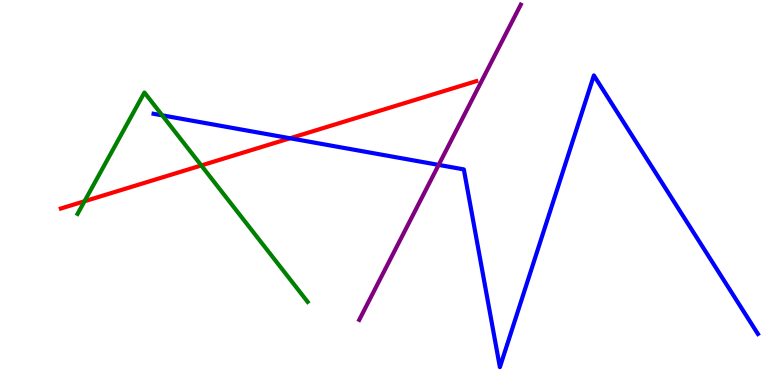[{'lines': ['blue', 'red'], 'intersections': [{'x': 3.74, 'y': 6.41}]}, {'lines': ['green', 'red'], 'intersections': [{'x': 1.09, 'y': 4.77}, {'x': 2.6, 'y': 5.7}]}, {'lines': ['purple', 'red'], 'intersections': []}, {'lines': ['blue', 'green'], 'intersections': [{'x': 2.09, 'y': 7.0}]}, {'lines': ['blue', 'purple'], 'intersections': [{'x': 5.66, 'y': 5.72}]}, {'lines': ['green', 'purple'], 'intersections': []}]